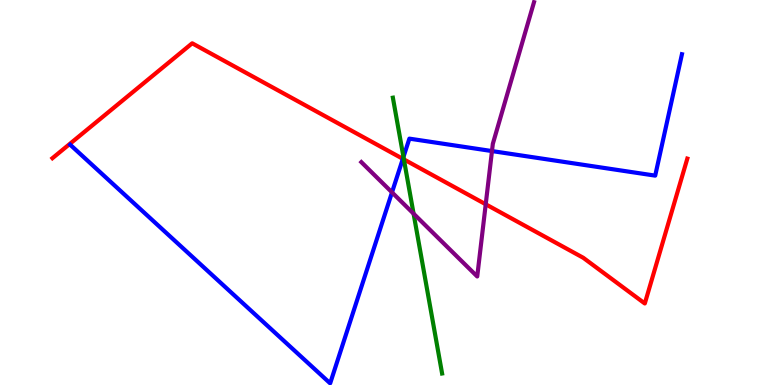[{'lines': ['blue', 'red'], 'intersections': [{'x': 5.2, 'y': 5.87}]}, {'lines': ['green', 'red'], 'intersections': [{'x': 5.21, 'y': 5.86}]}, {'lines': ['purple', 'red'], 'intersections': [{'x': 6.27, 'y': 4.69}]}, {'lines': ['blue', 'green'], 'intersections': [{'x': 5.21, 'y': 5.92}]}, {'lines': ['blue', 'purple'], 'intersections': [{'x': 5.06, 'y': 5.0}, {'x': 6.35, 'y': 6.08}]}, {'lines': ['green', 'purple'], 'intersections': [{'x': 5.34, 'y': 4.45}]}]